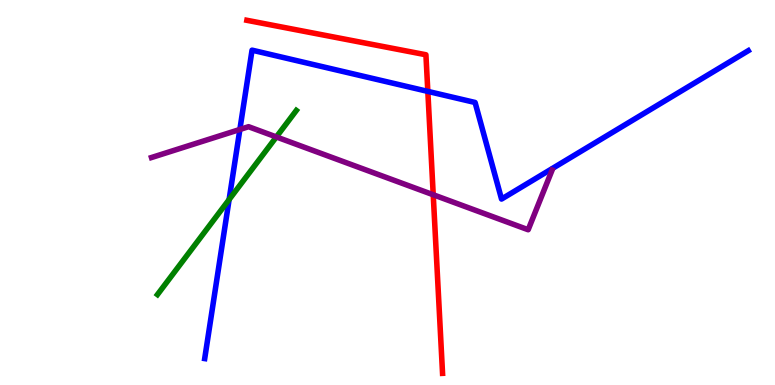[{'lines': ['blue', 'red'], 'intersections': [{'x': 5.52, 'y': 7.63}]}, {'lines': ['green', 'red'], 'intersections': []}, {'lines': ['purple', 'red'], 'intersections': [{'x': 5.59, 'y': 4.94}]}, {'lines': ['blue', 'green'], 'intersections': [{'x': 2.96, 'y': 4.82}]}, {'lines': ['blue', 'purple'], 'intersections': [{'x': 3.1, 'y': 6.64}]}, {'lines': ['green', 'purple'], 'intersections': [{'x': 3.57, 'y': 6.44}]}]